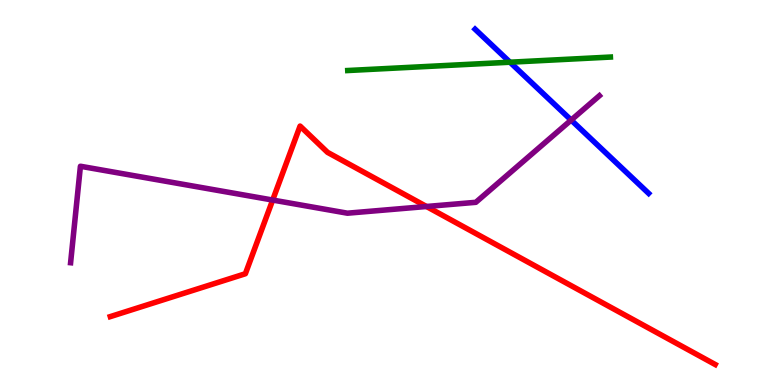[{'lines': ['blue', 'red'], 'intersections': []}, {'lines': ['green', 'red'], 'intersections': []}, {'lines': ['purple', 'red'], 'intersections': [{'x': 3.52, 'y': 4.8}, {'x': 5.5, 'y': 4.64}]}, {'lines': ['blue', 'green'], 'intersections': [{'x': 6.58, 'y': 8.38}]}, {'lines': ['blue', 'purple'], 'intersections': [{'x': 7.37, 'y': 6.88}]}, {'lines': ['green', 'purple'], 'intersections': []}]